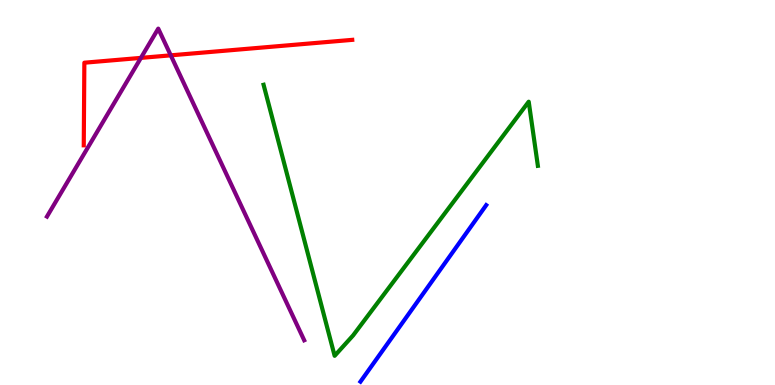[{'lines': ['blue', 'red'], 'intersections': []}, {'lines': ['green', 'red'], 'intersections': []}, {'lines': ['purple', 'red'], 'intersections': [{'x': 1.82, 'y': 8.5}, {'x': 2.2, 'y': 8.56}]}, {'lines': ['blue', 'green'], 'intersections': []}, {'lines': ['blue', 'purple'], 'intersections': []}, {'lines': ['green', 'purple'], 'intersections': []}]